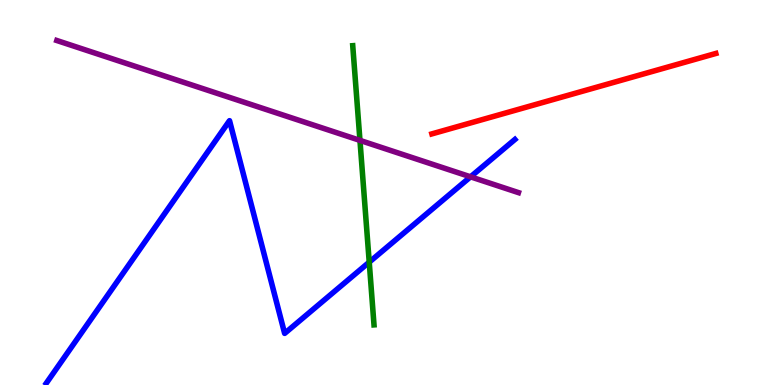[{'lines': ['blue', 'red'], 'intersections': []}, {'lines': ['green', 'red'], 'intersections': []}, {'lines': ['purple', 'red'], 'intersections': []}, {'lines': ['blue', 'green'], 'intersections': [{'x': 4.76, 'y': 3.19}]}, {'lines': ['blue', 'purple'], 'intersections': [{'x': 6.07, 'y': 5.41}]}, {'lines': ['green', 'purple'], 'intersections': [{'x': 4.64, 'y': 6.35}]}]